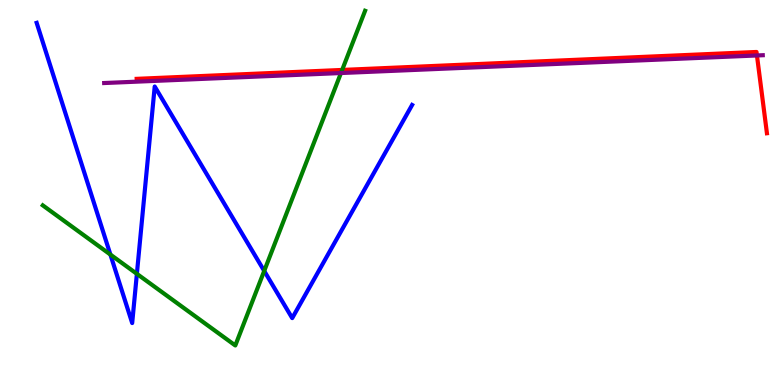[{'lines': ['blue', 'red'], 'intersections': []}, {'lines': ['green', 'red'], 'intersections': [{'x': 4.41, 'y': 8.18}]}, {'lines': ['purple', 'red'], 'intersections': [{'x': 9.77, 'y': 8.56}]}, {'lines': ['blue', 'green'], 'intersections': [{'x': 1.42, 'y': 3.39}, {'x': 1.77, 'y': 2.89}, {'x': 3.41, 'y': 2.96}]}, {'lines': ['blue', 'purple'], 'intersections': []}, {'lines': ['green', 'purple'], 'intersections': [{'x': 4.4, 'y': 8.1}]}]